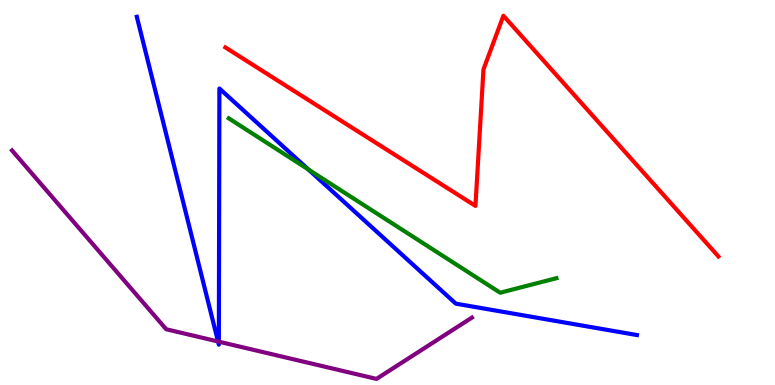[{'lines': ['blue', 'red'], 'intersections': []}, {'lines': ['green', 'red'], 'intersections': []}, {'lines': ['purple', 'red'], 'intersections': []}, {'lines': ['blue', 'green'], 'intersections': [{'x': 3.98, 'y': 5.6}]}, {'lines': ['blue', 'purple'], 'intersections': [{'x': 2.81, 'y': 1.13}, {'x': 2.82, 'y': 1.13}]}, {'lines': ['green', 'purple'], 'intersections': []}]